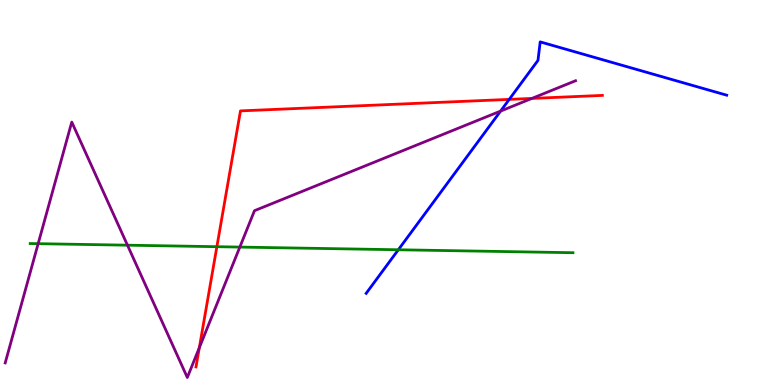[{'lines': ['blue', 'red'], 'intersections': [{'x': 6.57, 'y': 7.42}]}, {'lines': ['green', 'red'], 'intersections': [{'x': 2.8, 'y': 3.59}]}, {'lines': ['purple', 'red'], 'intersections': [{'x': 2.57, 'y': 0.969}, {'x': 6.86, 'y': 7.44}]}, {'lines': ['blue', 'green'], 'intersections': [{'x': 5.14, 'y': 3.51}]}, {'lines': ['blue', 'purple'], 'intersections': [{'x': 6.46, 'y': 7.11}]}, {'lines': ['green', 'purple'], 'intersections': [{'x': 0.492, 'y': 3.67}, {'x': 1.64, 'y': 3.63}, {'x': 3.09, 'y': 3.58}]}]